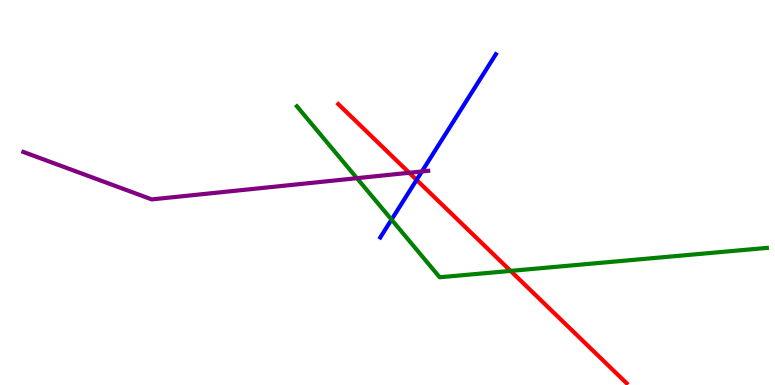[{'lines': ['blue', 'red'], 'intersections': [{'x': 5.38, 'y': 5.33}]}, {'lines': ['green', 'red'], 'intersections': [{'x': 6.59, 'y': 2.96}]}, {'lines': ['purple', 'red'], 'intersections': [{'x': 5.28, 'y': 5.51}]}, {'lines': ['blue', 'green'], 'intersections': [{'x': 5.05, 'y': 4.3}]}, {'lines': ['blue', 'purple'], 'intersections': [{'x': 5.44, 'y': 5.55}]}, {'lines': ['green', 'purple'], 'intersections': [{'x': 4.61, 'y': 5.37}]}]